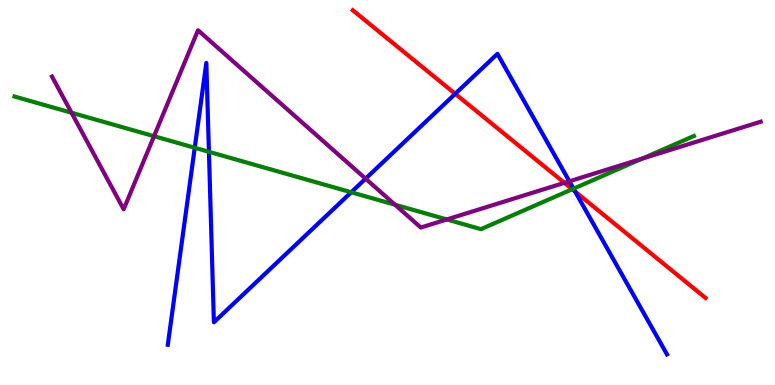[{'lines': ['blue', 'red'], 'intersections': [{'x': 5.87, 'y': 7.56}, {'x': 7.42, 'y': 5.02}]}, {'lines': ['green', 'red'], 'intersections': [{'x': 7.38, 'y': 5.09}]}, {'lines': ['purple', 'red'], 'intersections': [{'x': 7.28, 'y': 5.25}]}, {'lines': ['blue', 'green'], 'intersections': [{'x': 2.51, 'y': 6.16}, {'x': 2.7, 'y': 6.06}, {'x': 4.53, 'y': 5.01}, {'x': 7.4, 'y': 5.1}]}, {'lines': ['blue', 'purple'], 'intersections': [{'x': 4.72, 'y': 5.36}, {'x': 7.35, 'y': 5.29}]}, {'lines': ['green', 'purple'], 'intersections': [{'x': 0.923, 'y': 7.07}, {'x': 1.99, 'y': 6.46}, {'x': 5.1, 'y': 4.68}, {'x': 5.77, 'y': 4.3}, {'x': 8.29, 'y': 5.88}]}]